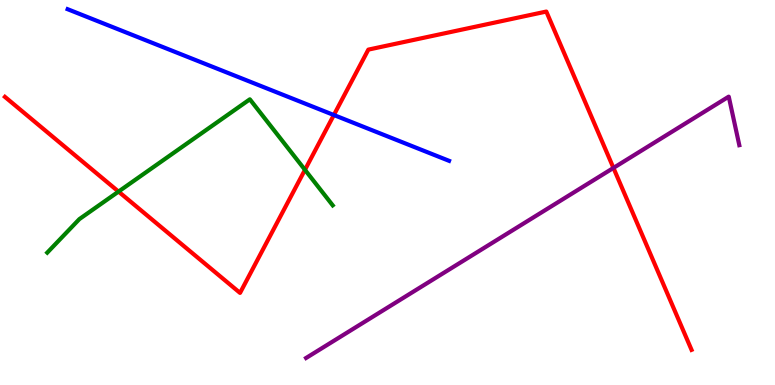[{'lines': ['blue', 'red'], 'intersections': [{'x': 4.31, 'y': 7.01}]}, {'lines': ['green', 'red'], 'intersections': [{'x': 1.53, 'y': 5.02}, {'x': 3.93, 'y': 5.59}]}, {'lines': ['purple', 'red'], 'intersections': [{'x': 7.92, 'y': 5.64}]}, {'lines': ['blue', 'green'], 'intersections': []}, {'lines': ['blue', 'purple'], 'intersections': []}, {'lines': ['green', 'purple'], 'intersections': []}]